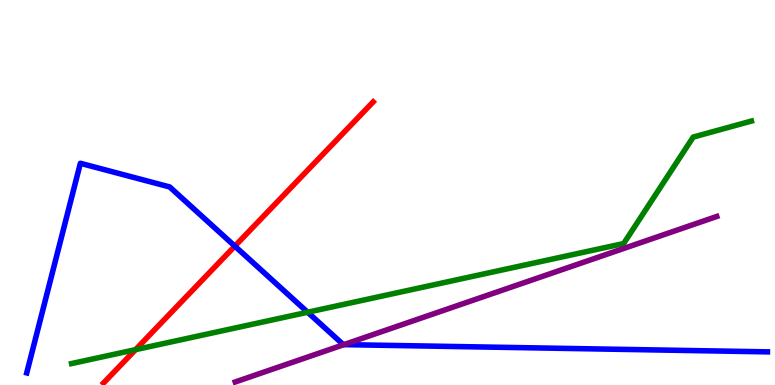[{'lines': ['blue', 'red'], 'intersections': [{'x': 3.03, 'y': 3.61}]}, {'lines': ['green', 'red'], 'intersections': [{'x': 1.75, 'y': 0.918}]}, {'lines': ['purple', 'red'], 'intersections': []}, {'lines': ['blue', 'green'], 'intersections': [{'x': 3.97, 'y': 1.89}]}, {'lines': ['blue', 'purple'], 'intersections': [{'x': 4.44, 'y': 1.05}]}, {'lines': ['green', 'purple'], 'intersections': []}]